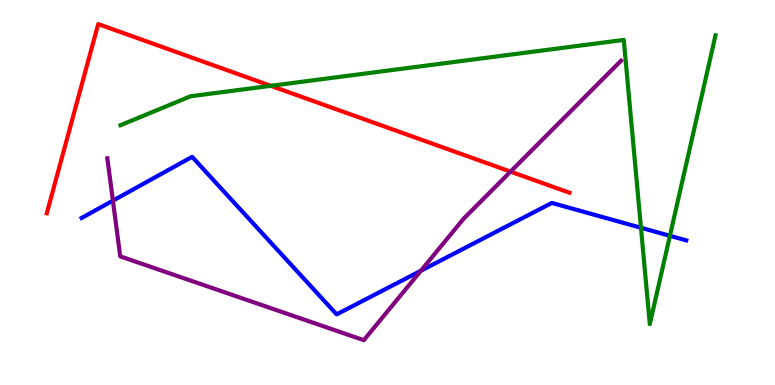[{'lines': ['blue', 'red'], 'intersections': []}, {'lines': ['green', 'red'], 'intersections': [{'x': 3.49, 'y': 7.77}]}, {'lines': ['purple', 'red'], 'intersections': [{'x': 6.59, 'y': 5.54}]}, {'lines': ['blue', 'green'], 'intersections': [{'x': 8.27, 'y': 4.08}, {'x': 8.64, 'y': 3.88}]}, {'lines': ['blue', 'purple'], 'intersections': [{'x': 1.46, 'y': 4.79}, {'x': 5.43, 'y': 2.97}]}, {'lines': ['green', 'purple'], 'intersections': []}]